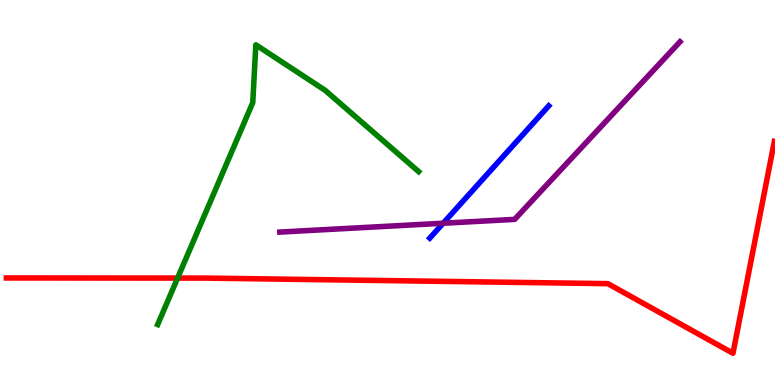[{'lines': ['blue', 'red'], 'intersections': []}, {'lines': ['green', 'red'], 'intersections': [{'x': 2.29, 'y': 2.78}]}, {'lines': ['purple', 'red'], 'intersections': []}, {'lines': ['blue', 'green'], 'intersections': []}, {'lines': ['blue', 'purple'], 'intersections': [{'x': 5.72, 'y': 4.2}]}, {'lines': ['green', 'purple'], 'intersections': []}]